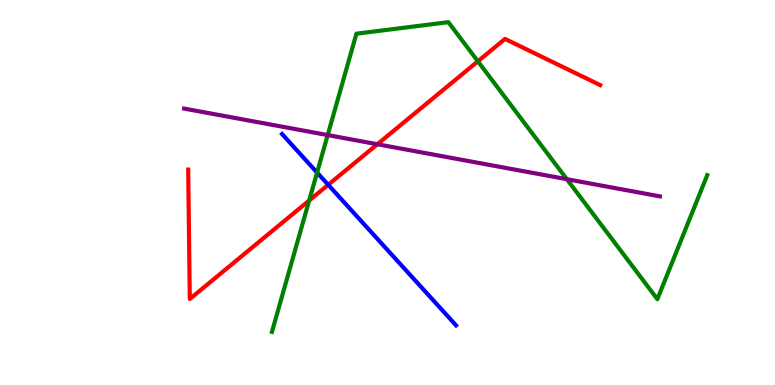[{'lines': ['blue', 'red'], 'intersections': [{'x': 4.23, 'y': 5.2}]}, {'lines': ['green', 'red'], 'intersections': [{'x': 3.99, 'y': 4.79}, {'x': 6.17, 'y': 8.41}]}, {'lines': ['purple', 'red'], 'intersections': [{'x': 4.87, 'y': 6.25}]}, {'lines': ['blue', 'green'], 'intersections': [{'x': 4.09, 'y': 5.52}]}, {'lines': ['blue', 'purple'], 'intersections': []}, {'lines': ['green', 'purple'], 'intersections': [{'x': 4.23, 'y': 6.49}, {'x': 7.31, 'y': 5.35}]}]